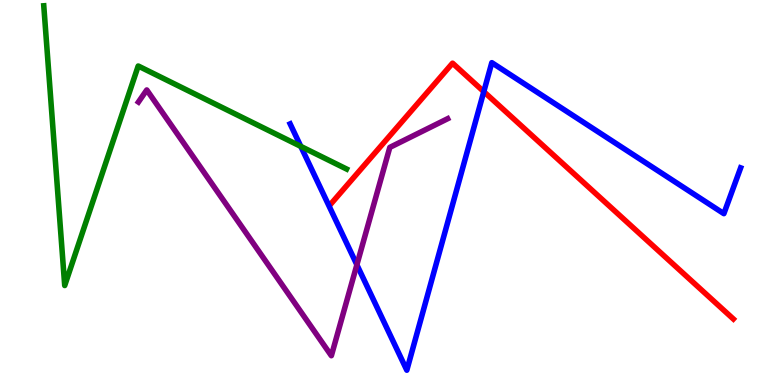[{'lines': ['blue', 'red'], 'intersections': [{'x': 6.24, 'y': 7.62}]}, {'lines': ['green', 'red'], 'intersections': []}, {'lines': ['purple', 'red'], 'intersections': []}, {'lines': ['blue', 'green'], 'intersections': [{'x': 3.88, 'y': 6.2}]}, {'lines': ['blue', 'purple'], 'intersections': [{'x': 4.6, 'y': 3.12}]}, {'lines': ['green', 'purple'], 'intersections': []}]